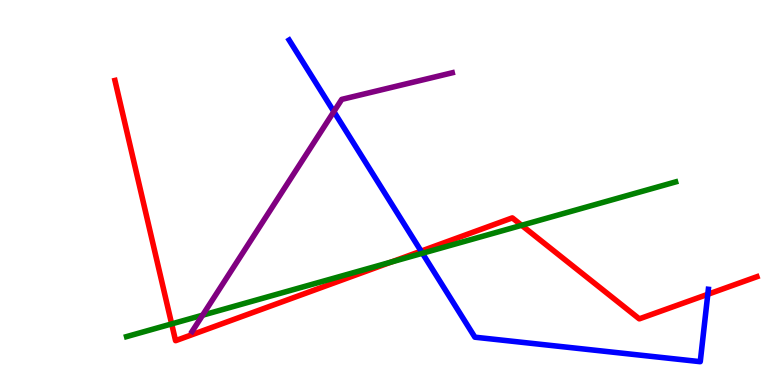[{'lines': ['blue', 'red'], 'intersections': [{'x': 5.43, 'y': 3.48}, {'x': 9.13, 'y': 2.36}]}, {'lines': ['green', 'red'], 'intersections': [{'x': 2.22, 'y': 1.59}, {'x': 5.05, 'y': 3.19}, {'x': 6.73, 'y': 4.15}]}, {'lines': ['purple', 'red'], 'intersections': []}, {'lines': ['blue', 'green'], 'intersections': [{'x': 5.45, 'y': 3.42}]}, {'lines': ['blue', 'purple'], 'intersections': [{'x': 4.31, 'y': 7.1}]}, {'lines': ['green', 'purple'], 'intersections': [{'x': 2.61, 'y': 1.81}]}]